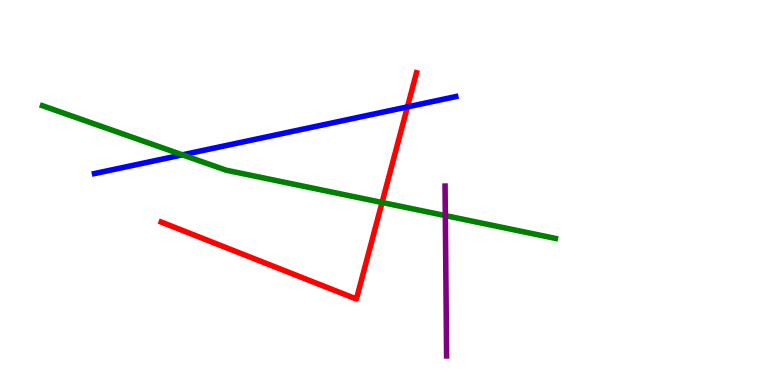[{'lines': ['blue', 'red'], 'intersections': [{'x': 5.26, 'y': 7.22}]}, {'lines': ['green', 'red'], 'intersections': [{'x': 4.93, 'y': 4.74}]}, {'lines': ['purple', 'red'], 'intersections': []}, {'lines': ['blue', 'green'], 'intersections': [{'x': 2.35, 'y': 5.98}]}, {'lines': ['blue', 'purple'], 'intersections': []}, {'lines': ['green', 'purple'], 'intersections': [{'x': 5.75, 'y': 4.4}]}]